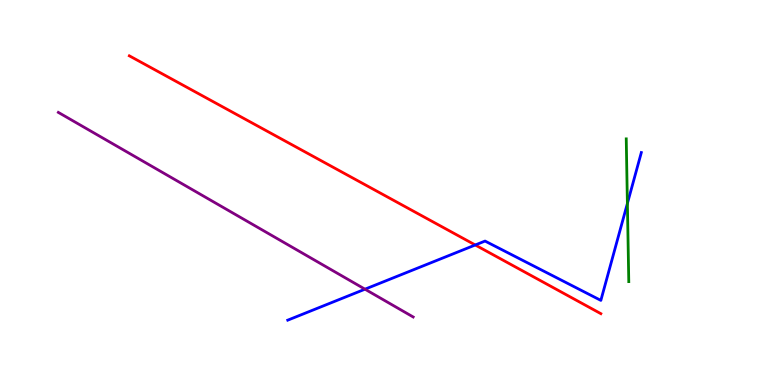[{'lines': ['blue', 'red'], 'intersections': [{'x': 6.13, 'y': 3.64}]}, {'lines': ['green', 'red'], 'intersections': []}, {'lines': ['purple', 'red'], 'intersections': []}, {'lines': ['blue', 'green'], 'intersections': [{'x': 8.1, 'y': 4.72}]}, {'lines': ['blue', 'purple'], 'intersections': [{'x': 4.71, 'y': 2.49}]}, {'lines': ['green', 'purple'], 'intersections': []}]